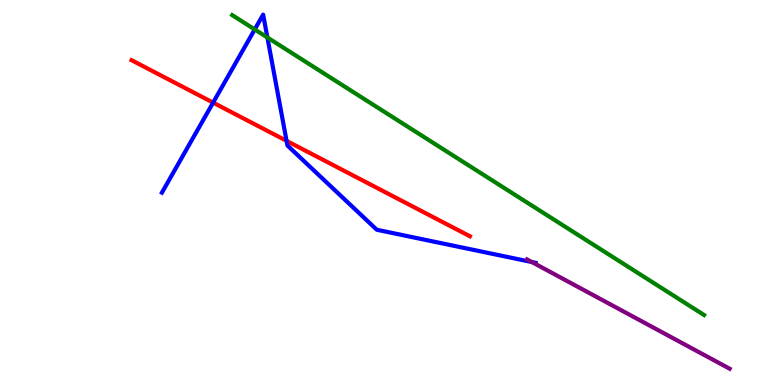[{'lines': ['blue', 'red'], 'intersections': [{'x': 2.75, 'y': 7.33}, {'x': 3.7, 'y': 6.34}]}, {'lines': ['green', 'red'], 'intersections': []}, {'lines': ['purple', 'red'], 'intersections': []}, {'lines': ['blue', 'green'], 'intersections': [{'x': 3.29, 'y': 9.24}, {'x': 3.45, 'y': 9.03}]}, {'lines': ['blue', 'purple'], 'intersections': [{'x': 6.86, 'y': 3.19}]}, {'lines': ['green', 'purple'], 'intersections': []}]